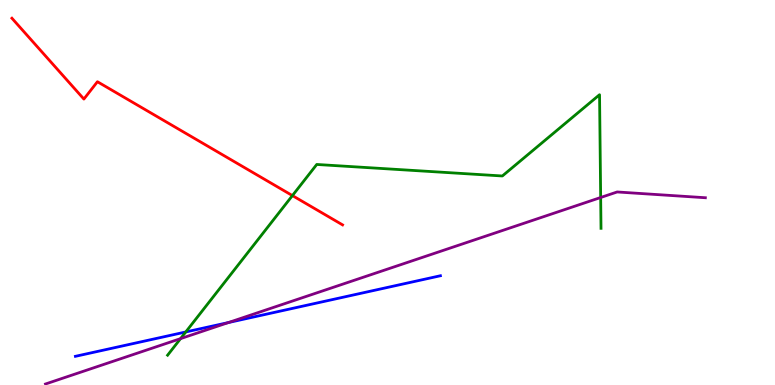[{'lines': ['blue', 'red'], 'intersections': []}, {'lines': ['green', 'red'], 'intersections': [{'x': 3.77, 'y': 4.92}]}, {'lines': ['purple', 'red'], 'intersections': []}, {'lines': ['blue', 'green'], 'intersections': [{'x': 2.4, 'y': 1.38}]}, {'lines': ['blue', 'purple'], 'intersections': [{'x': 2.95, 'y': 1.62}]}, {'lines': ['green', 'purple'], 'intersections': [{'x': 2.33, 'y': 1.2}, {'x': 7.75, 'y': 4.87}]}]